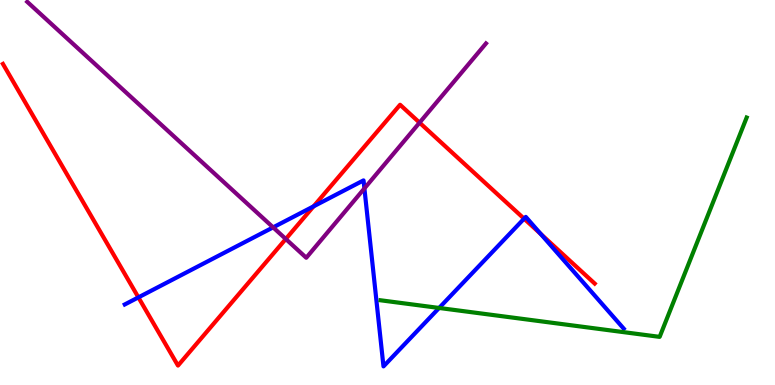[{'lines': ['blue', 'red'], 'intersections': [{'x': 1.79, 'y': 2.28}, {'x': 4.05, 'y': 4.64}, {'x': 6.76, 'y': 4.32}, {'x': 6.98, 'y': 3.92}]}, {'lines': ['green', 'red'], 'intersections': []}, {'lines': ['purple', 'red'], 'intersections': [{'x': 3.69, 'y': 3.79}, {'x': 5.41, 'y': 6.81}]}, {'lines': ['blue', 'green'], 'intersections': [{'x': 5.67, 'y': 2.0}]}, {'lines': ['blue', 'purple'], 'intersections': [{'x': 3.52, 'y': 4.09}, {'x': 4.7, 'y': 5.11}]}, {'lines': ['green', 'purple'], 'intersections': []}]